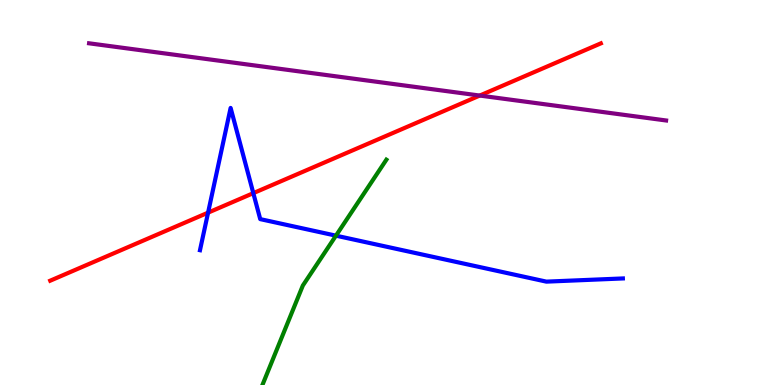[{'lines': ['blue', 'red'], 'intersections': [{'x': 2.68, 'y': 4.48}, {'x': 3.27, 'y': 4.98}]}, {'lines': ['green', 'red'], 'intersections': []}, {'lines': ['purple', 'red'], 'intersections': [{'x': 6.19, 'y': 7.52}]}, {'lines': ['blue', 'green'], 'intersections': [{'x': 4.33, 'y': 3.88}]}, {'lines': ['blue', 'purple'], 'intersections': []}, {'lines': ['green', 'purple'], 'intersections': []}]